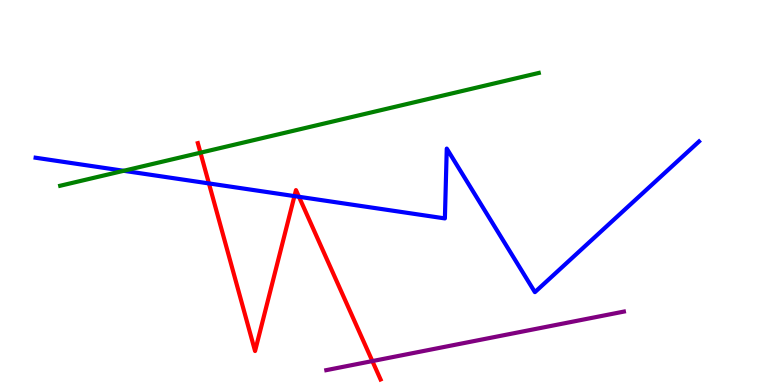[{'lines': ['blue', 'red'], 'intersections': [{'x': 2.7, 'y': 5.24}, {'x': 3.8, 'y': 4.91}, {'x': 3.86, 'y': 4.89}]}, {'lines': ['green', 'red'], 'intersections': [{'x': 2.59, 'y': 6.03}]}, {'lines': ['purple', 'red'], 'intersections': [{'x': 4.8, 'y': 0.621}]}, {'lines': ['blue', 'green'], 'intersections': [{'x': 1.6, 'y': 5.56}]}, {'lines': ['blue', 'purple'], 'intersections': []}, {'lines': ['green', 'purple'], 'intersections': []}]